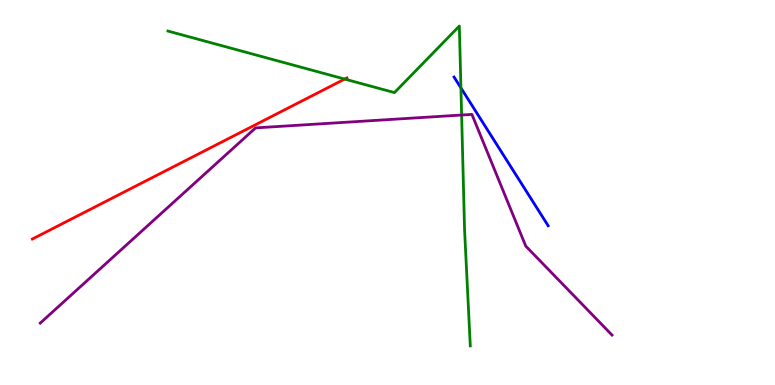[{'lines': ['blue', 'red'], 'intersections': []}, {'lines': ['green', 'red'], 'intersections': [{'x': 4.45, 'y': 7.95}]}, {'lines': ['purple', 'red'], 'intersections': []}, {'lines': ['blue', 'green'], 'intersections': [{'x': 5.95, 'y': 7.72}]}, {'lines': ['blue', 'purple'], 'intersections': []}, {'lines': ['green', 'purple'], 'intersections': [{'x': 5.96, 'y': 7.01}]}]